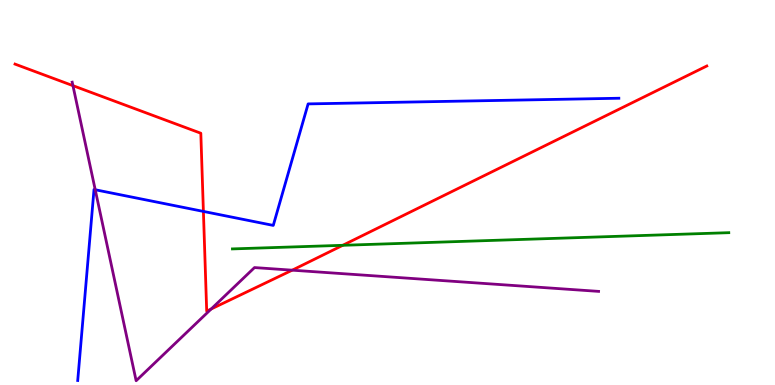[{'lines': ['blue', 'red'], 'intersections': [{'x': 2.62, 'y': 4.51}]}, {'lines': ['green', 'red'], 'intersections': [{'x': 4.42, 'y': 3.63}]}, {'lines': ['purple', 'red'], 'intersections': [{'x': 0.941, 'y': 7.78}, {'x': 2.73, 'y': 1.97}, {'x': 3.77, 'y': 2.98}]}, {'lines': ['blue', 'green'], 'intersections': []}, {'lines': ['blue', 'purple'], 'intersections': [{'x': 1.23, 'y': 5.07}]}, {'lines': ['green', 'purple'], 'intersections': []}]